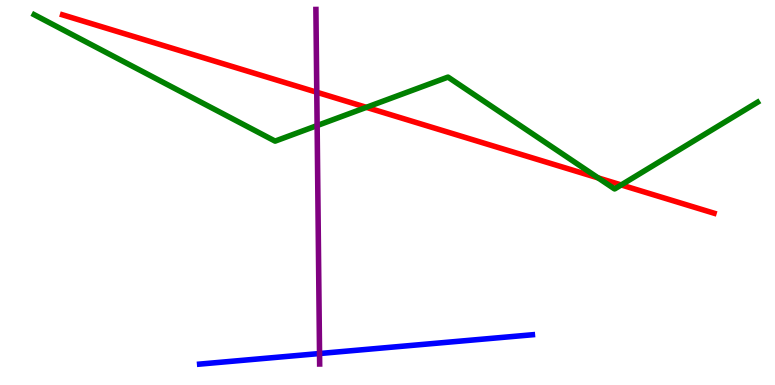[{'lines': ['blue', 'red'], 'intersections': []}, {'lines': ['green', 'red'], 'intersections': [{'x': 4.73, 'y': 7.21}, {'x': 7.72, 'y': 5.38}, {'x': 8.02, 'y': 5.2}]}, {'lines': ['purple', 'red'], 'intersections': [{'x': 4.09, 'y': 7.6}]}, {'lines': ['blue', 'green'], 'intersections': []}, {'lines': ['blue', 'purple'], 'intersections': [{'x': 4.12, 'y': 0.817}]}, {'lines': ['green', 'purple'], 'intersections': [{'x': 4.09, 'y': 6.74}]}]